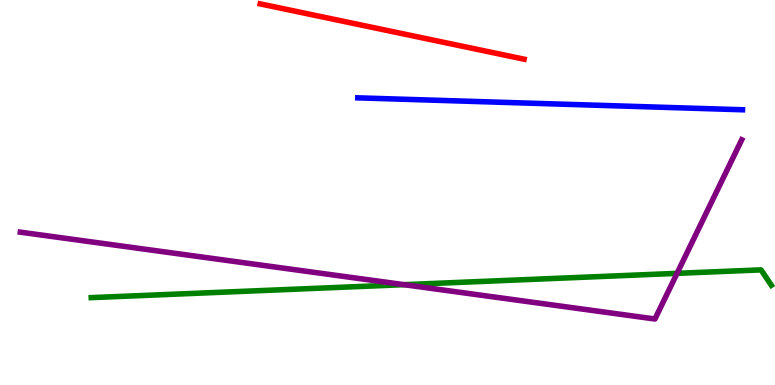[{'lines': ['blue', 'red'], 'intersections': []}, {'lines': ['green', 'red'], 'intersections': []}, {'lines': ['purple', 'red'], 'intersections': []}, {'lines': ['blue', 'green'], 'intersections': []}, {'lines': ['blue', 'purple'], 'intersections': []}, {'lines': ['green', 'purple'], 'intersections': [{'x': 5.21, 'y': 2.61}, {'x': 8.74, 'y': 2.9}]}]